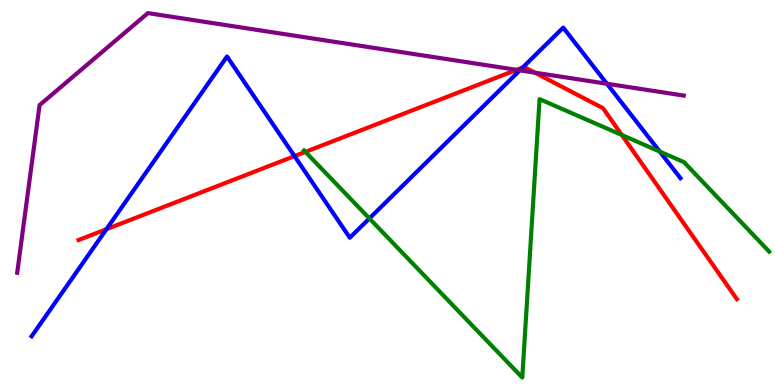[{'lines': ['blue', 'red'], 'intersections': [{'x': 1.37, 'y': 4.05}, {'x': 3.8, 'y': 5.94}, {'x': 6.75, 'y': 8.25}]}, {'lines': ['green', 'red'], 'intersections': [{'x': 3.94, 'y': 6.05}, {'x': 8.02, 'y': 6.49}]}, {'lines': ['purple', 'red'], 'intersections': [{'x': 6.67, 'y': 8.19}, {'x': 6.9, 'y': 8.11}]}, {'lines': ['blue', 'green'], 'intersections': [{'x': 4.77, 'y': 4.33}, {'x': 8.51, 'y': 6.06}]}, {'lines': ['blue', 'purple'], 'intersections': [{'x': 6.71, 'y': 8.17}, {'x': 7.83, 'y': 7.82}]}, {'lines': ['green', 'purple'], 'intersections': []}]